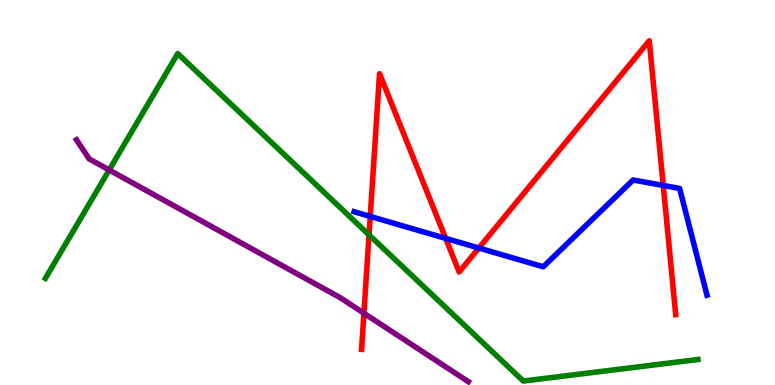[{'lines': ['blue', 'red'], 'intersections': [{'x': 4.78, 'y': 4.38}, {'x': 5.75, 'y': 3.81}, {'x': 6.18, 'y': 3.56}, {'x': 8.56, 'y': 5.18}]}, {'lines': ['green', 'red'], 'intersections': [{'x': 4.76, 'y': 3.9}]}, {'lines': ['purple', 'red'], 'intersections': [{'x': 4.7, 'y': 1.86}]}, {'lines': ['blue', 'green'], 'intersections': []}, {'lines': ['blue', 'purple'], 'intersections': []}, {'lines': ['green', 'purple'], 'intersections': [{'x': 1.41, 'y': 5.58}]}]